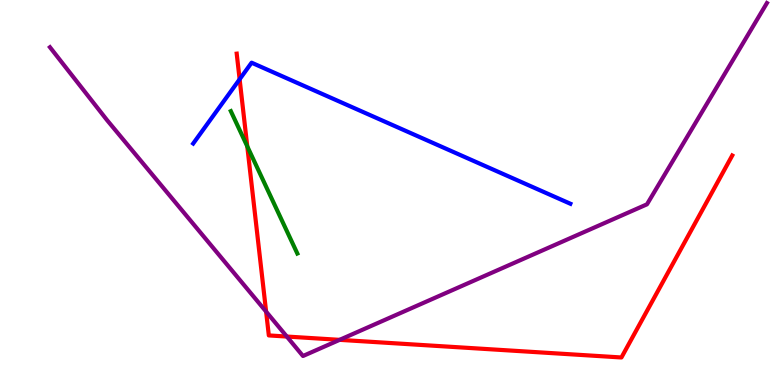[{'lines': ['blue', 'red'], 'intersections': [{'x': 3.09, 'y': 7.94}]}, {'lines': ['green', 'red'], 'intersections': [{'x': 3.19, 'y': 6.2}]}, {'lines': ['purple', 'red'], 'intersections': [{'x': 3.43, 'y': 1.91}, {'x': 3.7, 'y': 1.26}, {'x': 4.38, 'y': 1.17}]}, {'lines': ['blue', 'green'], 'intersections': []}, {'lines': ['blue', 'purple'], 'intersections': []}, {'lines': ['green', 'purple'], 'intersections': []}]